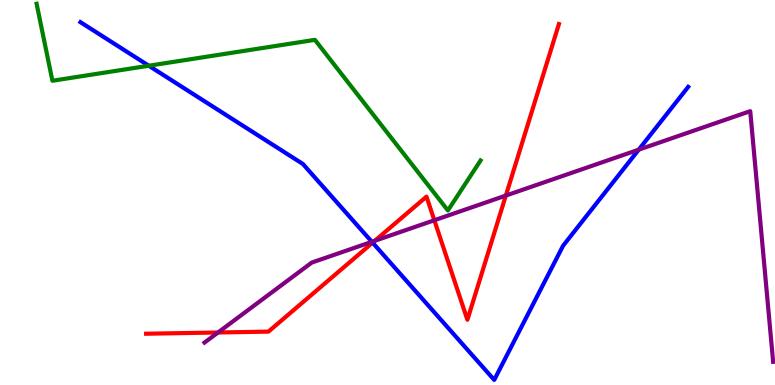[{'lines': ['blue', 'red'], 'intersections': [{'x': 4.81, 'y': 3.7}]}, {'lines': ['green', 'red'], 'intersections': []}, {'lines': ['purple', 'red'], 'intersections': [{'x': 2.81, 'y': 1.36}, {'x': 4.84, 'y': 3.74}, {'x': 5.6, 'y': 4.28}, {'x': 6.53, 'y': 4.92}]}, {'lines': ['blue', 'green'], 'intersections': [{'x': 1.92, 'y': 8.29}]}, {'lines': ['blue', 'purple'], 'intersections': [{'x': 4.8, 'y': 3.72}, {'x': 8.24, 'y': 6.11}]}, {'lines': ['green', 'purple'], 'intersections': []}]